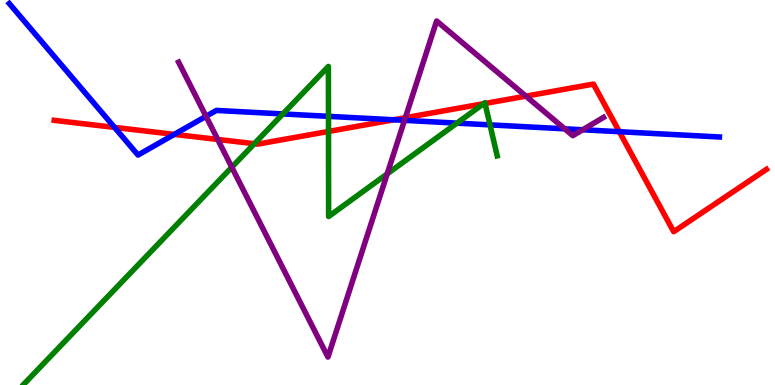[{'lines': ['blue', 'red'], 'intersections': [{'x': 1.48, 'y': 6.69}, {'x': 2.25, 'y': 6.51}, {'x': 5.08, 'y': 6.89}, {'x': 7.99, 'y': 6.58}]}, {'lines': ['green', 'red'], 'intersections': [{'x': 3.28, 'y': 6.27}, {'x': 4.24, 'y': 6.59}, {'x': 6.24, 'y': 7.31}, {'x': 6.26, 'y': 7.31}]}, {'lines': ['purple', 'red'], 'intersections': [{'x': 2.81, 'y': 6.38}, {'x': 5.23, 'y': 6.94}, {'x': 6.79, 'y': 7.5}]}, {'lines': ['blue', 'green'], 'intersections': [{'x': 3.65, 'y': 7.04}, {'x': 4.24, 'y': 6.98}, {'x': 5.9, 'y': 6.8}, {'x': 6.32, 'y': 6.76}]}, {'lines': ['blue', 'purple'], 'intersections': [{'x': 2.66, 'y': 6.98}, {'x': 5.22, 'y': 6.87}, {'x': 7.29, 'y': 6.65}, {'x': 7.52, 'y': 6.63}]}, {'lines': ['green', 'purple'], 'intersections': [{'x': 2.99, 'y': 5.66}, {'x': 5.0, 'y': 5.48}]}]